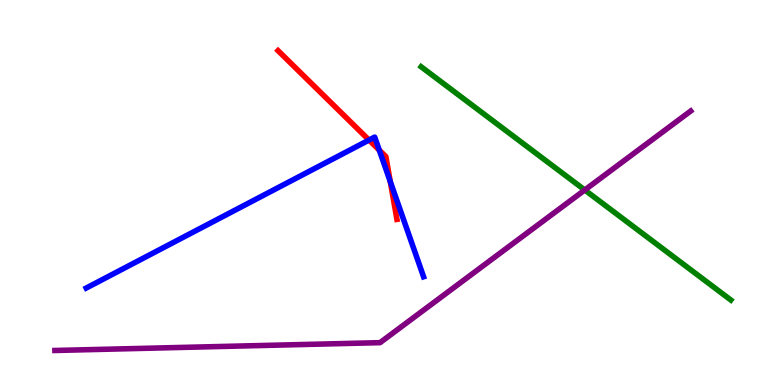[{'lines': ['blue', 'red'], 'intersections': [{'x': 4.76, 'y': 6.36}, {'x': 4.89, 'y': 6.1}, {'x': 5.04, 'y': 5.28}]}, {'lines': ['green', 'red'], 'intersections': []}, {'lines': ['purple', 'red'], 'intersections': []}, {'lines': ['blue', 'green'], 'intersections': []}, {'lines': ['blue', 'purple'], 'intersections': []}, {'lines': ['green', 'purple'], 'intersections': [{'x': 7.55, 'y': 5.06}]}]